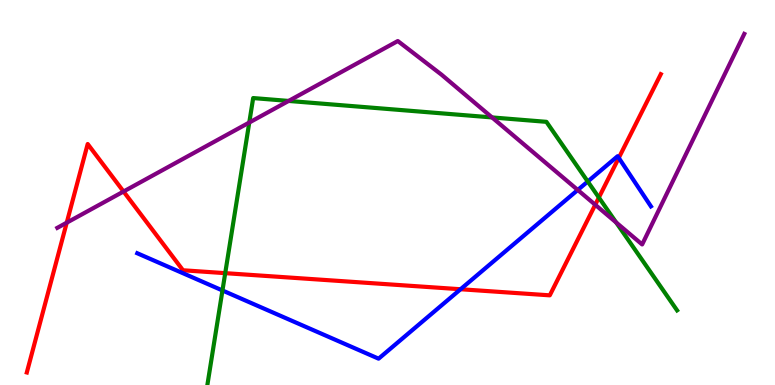[{'lines': ['blue', 'red'], 'intersections': [{'x': 5.94, 'y': 2.49}, {'x': 7.98, 'y': 5.9}]}, {'lines': ['green', 'red'], 'intersections': [{'x': 2.91, 'y': 2.91}, {'x': 7.73, 'y': 4.87}]}, {'lines': ['purple', 'red'], 'intersections': [{'x': 0.861, 'y': 4.22}, {'x': 1.59, 'y': 5.03}, {'x': 7.68, 'y': 4.68}]}, {'lines': ['blue', 'green'], 'intersections': [{'x': 2.87, 'y': 2.46}, {'x': 7.58, 'y': 5.29}]}, {'lines': ['blue', 'purple'], 'intersections': [{'x': 7.46, 'y': 5.07}]}, {'lines': ['green', 'purple'], 'intersections': [{'x': 3.22, 'y': 6.82}, {'x': 3.72, 'y': 7.38}, {'x': 6.35, 'y': 6.95}, {'x': 7.95, 'y': 4.22}]}]